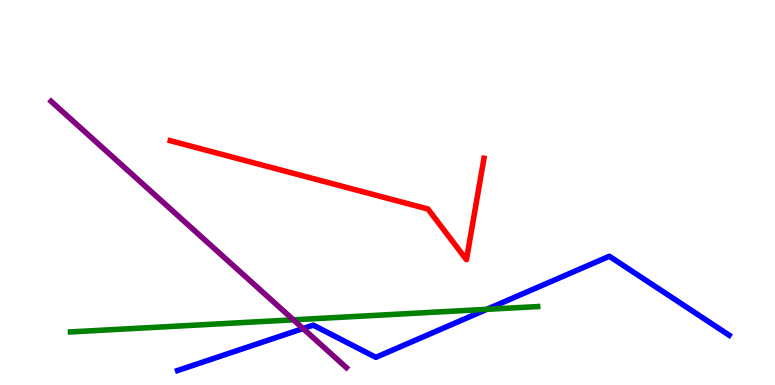[{'lines': ['blue', 'red'], 'intersections': []}, {'lines': ['green', 'red'], 'intersections': []}, {'lines': ['purple', 'red'], 'intersections': []}, {'lines': ['blue', 'green'], 'intersections': [{'x': 6.28, 'y': 1.97}]}, {'lines': ['blue', 'purple'], 'intersections': [{'x': 3.91, 'y': 1.47}]}, {'lines': ['green', 'purple'], 'intersections': [{'x': 3.79, 'y': 1.69}]}]